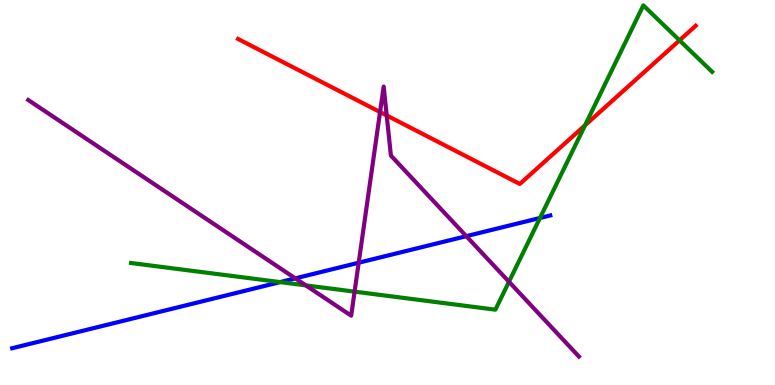[{'lines': ['blue', 'red'], 'intersections': []}, {'lines': ['green', 'red'], 'intersections': [{'x': 7.55, 'y': 6.75}, {'x': 8.77, 'y': 8.95}]}, {'lines': ['purple', 'red'], 'intersections': [{'x': 4.9, 'y': 7.09}, {'x': 4.99, 'y': 7.0}]}, {'lines': ['blue', 'green'], 'intersections': [{'x': 3.61, 'y': 2.67}, {'x': 6.97, 'y': 4.34}]}, {'lines': ['blue', 'purple'], 'intersections': [{'x': 3.81, 'y': 2.77}, {'x': 4.63, 'y': 3.18}, {'x': 6.02, 'y': 3.87}]}, {'lines': ['green', 'purple'], 'intersections': [{'x': 3.95, 'y': 2.59}, {'x': 4.58, 'y': 2.42}, {'x': 6.57, 'y': 2.68}]}]